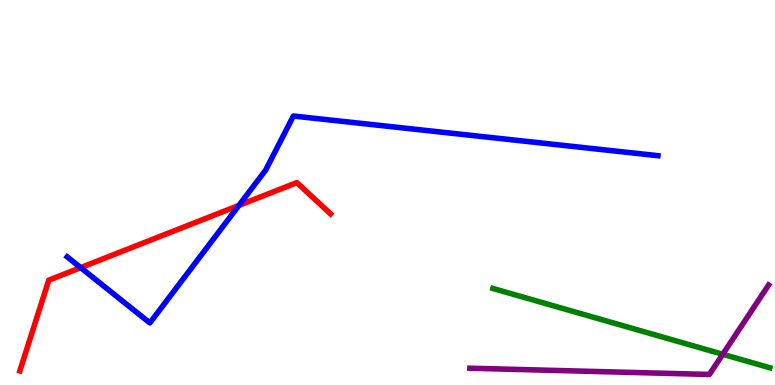[{'lines': ['blue', 'red'], 'intersections': [{'x': 1.04, 'y': 3.05}, {'x': 3.08, 'y': 4.67}]}, {'lines': ['green', 'red'], 'intersections': []}, {'lines': ['purple', 'red'], 'intersections': []}, {'lines': ['blue', 'green'], 'intersections': []}, {'lines': ['blue', 'purple'], 'intersections': []}, {'lines': ['green', 'purple'], 'intersections': [{'x': 9.33, 'y': 0.798}]}]